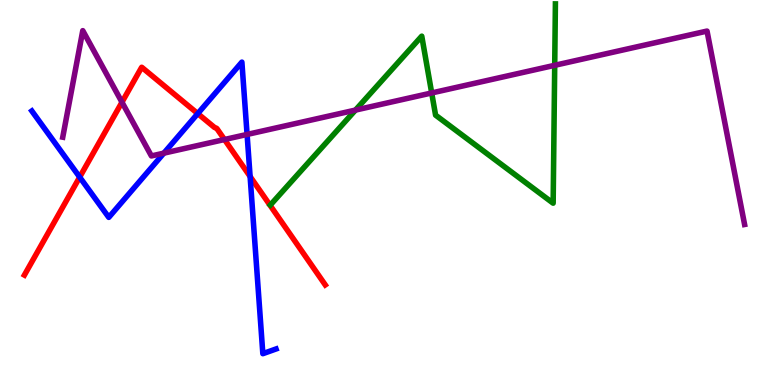[{'lines': ['blue', 'red'], 'intersections': [{'x': 1.03, 'y': 5.4}, {'x': 2.55, 'y': 7.05}, {'x': 3.23, 'y': 5.42}]}, {'lines': ['green', 'red'], 'intersections': []}, {'lines': ['purple', 'red'], 'intersections': [{'x': 1.57, 'y': 7.35}, {'x': 2.9, 'y': 6.38}]}, {'lines': ['blue', 'green'], 'intersections': []}, {'lines': ['blue', 'purple'], 'intersections': [{'x': 2.11, 'y': 6.02}, {'x': 3.19, 'y': 6.51}]}, {'lines': ['green', 'purple'], 'intersections': [{'x': 4.59, 'y': 7.14}, {'x': 5.57, 'y': 7.59}, {'x': 7.16, 'y': 8.3}]}]